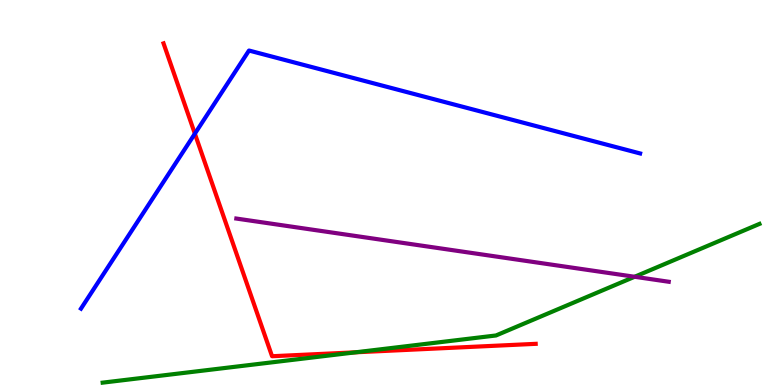[{'lines': ['blue', 'red'], 'intersections': [{'x': 2.51, 'y': 6.53}]}, {'lines': ['green', 'red'], 'intersections': [{'x': 4.59, 'y': 0.849}]}, {'lines': ['purple', 'red'], 'intersections': []}, {'lines': ['blue', 'green'], 'intersections': []}, {'lines': ['blue', 'purple'], 'intersections': []}, {'lines': ['green', 'purple'], 'intersections': [{'x': 8.19, 'y': 2.81}]}]